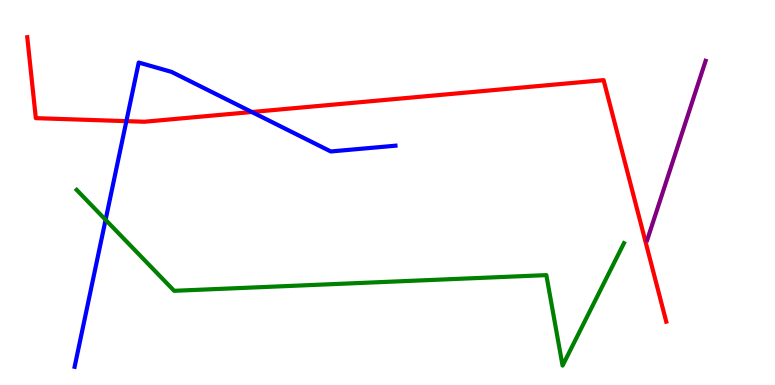[{'lines': ['blue', 'red'], 'intersections': [{'x': 1.63, 'y': 6.85}, {'x': 3.25, 'y': 7.09}]}, {'lines': ['green', 'red'], 'intersections': []}, {'lines': ['purple', 'red'], 'intersections': []}, {'lines': ['blue', 'green'], 'intersections': [{'x': 1.36, 'y': 4.29}]}, {'lines': ['blue', 'purple'], 'intersections': []}, {'lines': ['green', 'purple'], 'intersections': []}]